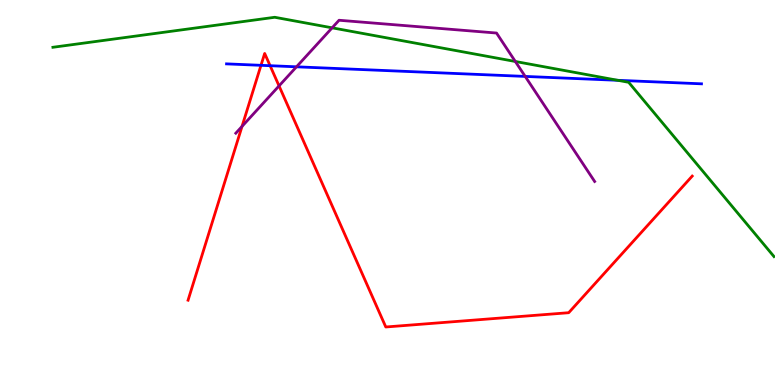[{'lines': ['blue', 'red'], 'intersections': [{'x': 3.37, 'y': 8.3}, {'x': 3.49, 'y': 8.29}]}, {'lines': ['green', 'red'], 'intersections': []}, {'lines': ['purple', 'red'], 'intersections': [{'x': 3.12, 'y': 6.72}, {'x': 3.6, 'y': 7.77}]}, {'lines': ['blue', 'green'], 'intersections': [{'x': 7.97, 'y': 7.91}]}, {'lines': ['blue', 'purple'], 'intersections': [{'x': 3.83, 'y': 8.26}, {'x': 6.78, 'y': 8.02}]}, {'lines': ['green', 'purple'], 'intersections': [{'x': 4.29, 'y': 9.28}, {'x': 6.65, 'y': 8.4}]}]